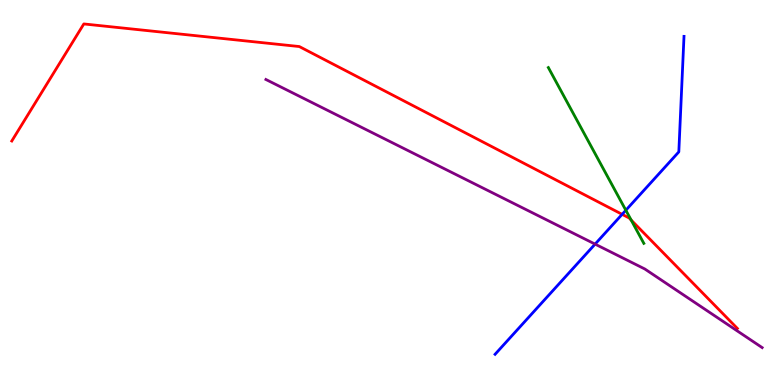[{'lines': ['blue', 'red'], 'intersections': [{'x': 8.03, 'y': 4.43}]}, {'lines': ['green', 'red'], 'intersections': [{'x': 8.14, 'y': 4.28}]}, {'lines': ['purple', 'red'], 'intersections': []}, {'lines': ['blue', 'green'], 'intersections': [{'x': 8.08, 'y': 4.54}]}, {'lines': ['blue', 'purple'], 'intersections': [{'x': 7.68, 'y': 3.66}]}, {'lines': ['green', 'purple'], 'intersections': []}]